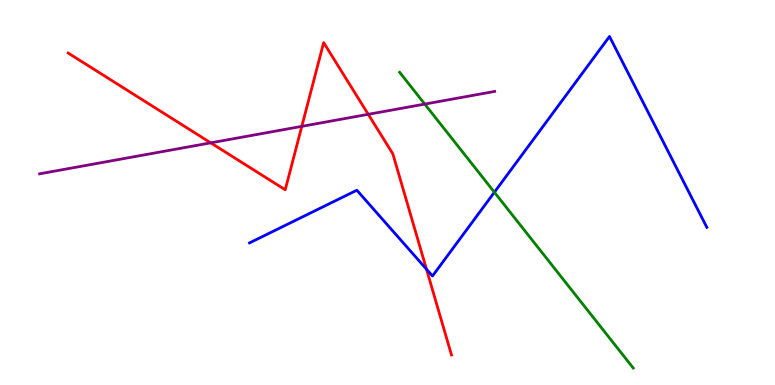[{'lines': ['blue', 'red'], 'intersections': [{'x': 5.5, 'y': 3.01}]}, {'lines': ['green', 'red'], 'intersections': []}, {'lines': ['purple', 'red'], 'intersections': [{'x': 2.72, 'y': 6.29}, {'x': 3.89, 'y': 6.72}, {'x': 4.75, 'y': 7.03}]}, {'lines': ['blue', 'green'], 'intersections': [{'x': 6.38, 'y': 5.01}]}, {'lines': ['blue', 'purple'], 'intersections': []}, {'lines': ['green', 'purple'], 'intersections': [{'x': 5.48, 'y': 7.3}]}]